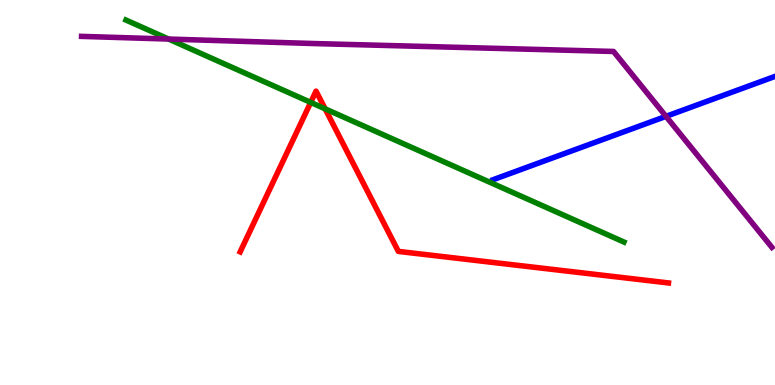[{'lines': ['blue', 'red'], 'intersections': []}, {'lines': ['green', 'red'], 'intersections': [{'x': 4.01, 'y': 7.34}, {'x': 4.2, 'y': 7.17}]}, {'lines': ['purple', 'red'], 'intersections': []}, {'lines': ['blue', 'green'], 'intersections': []}, {'lines': ['blue', 'purple'], 'intersections': [{'x': 8.59, 'y': 6.98}]}, {'lines': ['green', 'purple'], 'intersections': [{'x': 2.18, 'y': 8.99}]}]